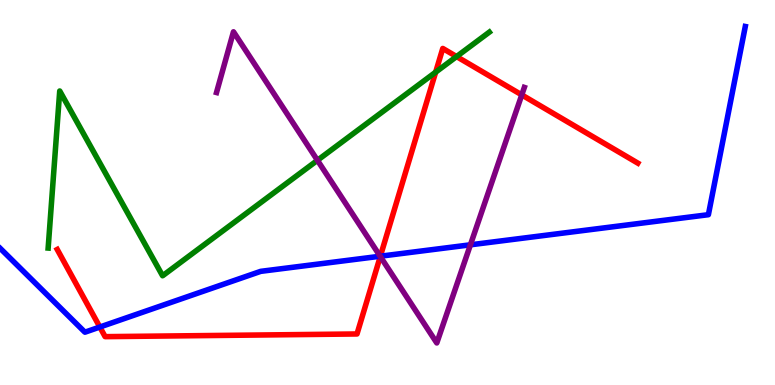[{'lines': ['blue', 'red'], 'intersections': [{'x': 1.29, 'y': 1.51}, {'x': 4.91, 'y': 3.35}]}, {'lines': ['green', 'red'], 'intersections': [{'x': 5.62, 'y': 8.13}, {'x': 5.89, 'y': 8.53}]}, {'lines': ['purple', 'red'], 'intersections': [{'x': 4.91, 'y': 3.34}, {'x': 6.73, 'y': 7.53}]}, {'lines': ['blue', 'green'], 'intersections': []}, {'lines': ['blue', 'purple'], 'intersections': [{'x': 4.9, 'y': 3.34}, {'x': 6.07, 'y': 3.64}]}, {'lines': ['green', 'purple'], 'intersections': [{'x': 4.1, 'y': 5.84}]}]